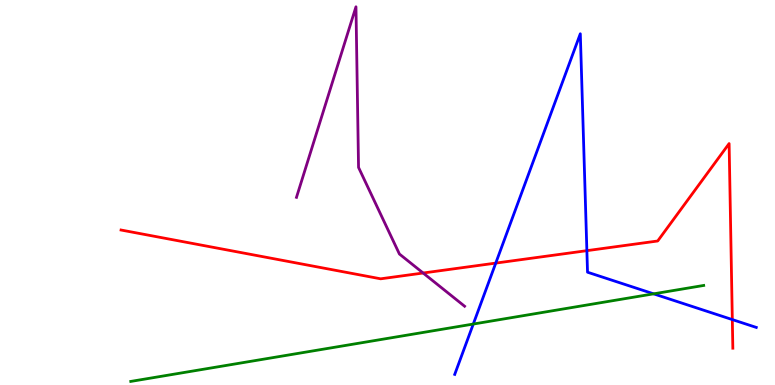[{'lines': ['blue', 'red'], 'intersections': [{'x': 6.4, 'y': 3.17}, {'x': 7.57, 'y': 3.49}, {'x': 9.45, 'y': 1.7}]}, {'lines': ['green', 'red'], 'intersections': []}, {'lines': ['purple', 'red'], 'intersections': [{'x': 5.46, 'y': 2.91}]}, {'lines': ['blue', 'green'], 'intersections': [{'x': 6.11, 'y': 1.58}, {'x': 8.43, 'y': 2.37}]}, {'lines': ['blue', 'purple'], 'intersections': []}, {'lines': ['green', 'purple'], 'intersections': []}]